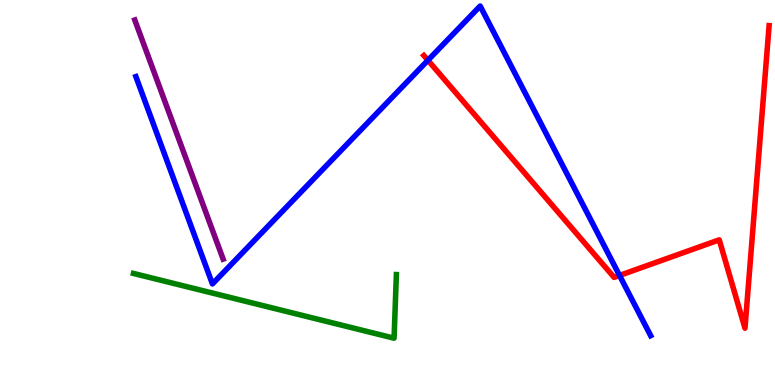[{'lines': ['blue', 'red'], 'intersections': [{'x': 5.52, 'y': 8.43}, {'x': 7.99, 'y': 2.85}]}, {'lines': ['green', 'red'], 'intersections': []}, {'lines': ['purple', 'red'], 'intersections': []}, {'lines': ['blue', 'green'], 'intersections': []}, {'lines': ['blue', 'purple'], 'intersections': []}, {'lines': ['green', 'purple'], 'intersections': []}]